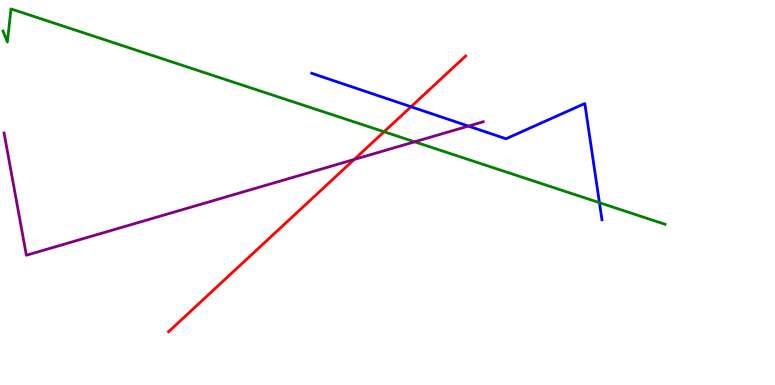[{'lines': ['blue', 'red'], 'intersections': [{'x': 5.3, 'y': 7.23}]}, {'lines': ['green', 'red'], 'intersections': [{'x': 4.96, 'y': 6.58}]}, {'lines': ['purple', 'red'], 'intersections': [{'x': 4.57, 'y': 5.86}]}, {'lines': ['blue', 'green'], 'intersections': [{'x': 7.73, 'y': 4.74}]}, {'lines': ['blue', 'purple'], 'intersections': [{'x': 6.04, 'y': 6.72}]}, {'lines': ['green', 'purple'], 'intersections': [{'x': 5.35, 'y': 6.32}]}]